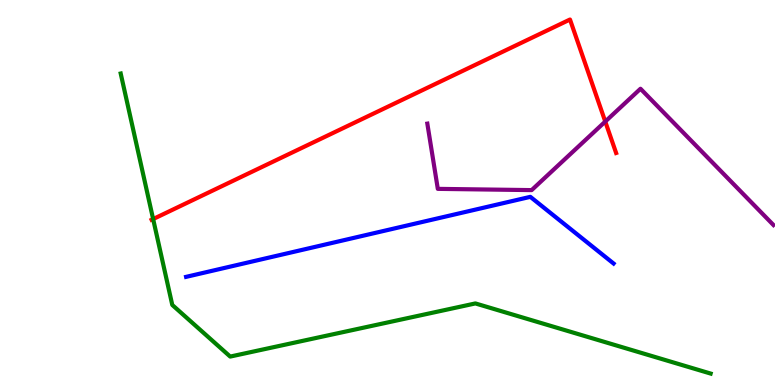[{'lines': ['blue', 'red'], 'intersections': []}, {'lines': ['green', 'red'], 'intersections': [{'x': 1.98, 'y': 4.31}]}, {'lines': ['purple', 'red'], 'intersections': [{'x': 7.81, 'y': 6.84}]}, {'lines': ['blue', 'green'], 'intersections': []}, {'lines': ['blue', 'purple'], 'intersections': []}, {'lines': ['green', 'purple'], 'intersections': []}]